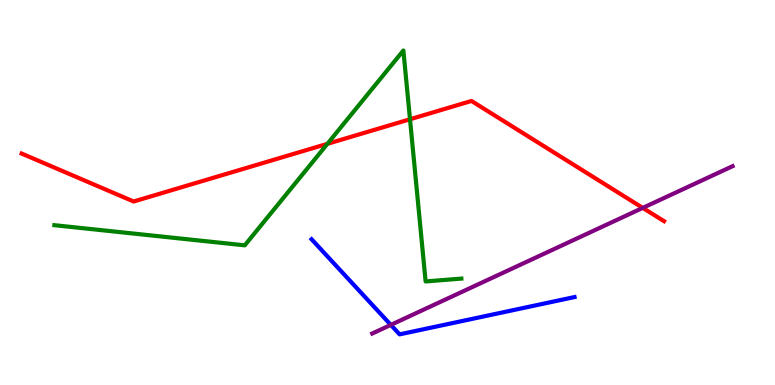[{'lines': ['blue', 'red'], 'intersections': []}, {'lines': ['green', 'red'], 'intersections': [{'x': 4.22, 'y': 6.26}, {'x': 5.29, 'y': 6.9}]}, {'lines': ['purple', 'red'], 'intersections': [{'x': 8.29, 'y': 4.6}]}, {'lines': ['blue', 'green'], 'intersections': []}, {'lines': ['blue', 'purple'], 'intersections': [{'x': 5.04, 'y': 1.56}]}, {'lines': ['green', 'purple'], 'intersections': []}]